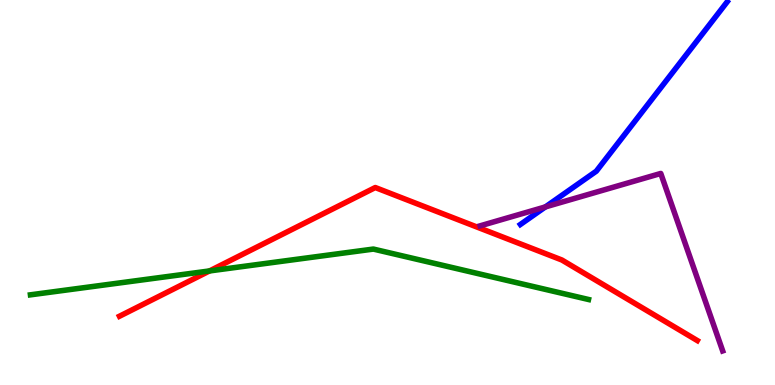[{'lines': ['blue', 'red'], 'intersections': []}, {'lines': ['green', 'red'], 'intersections': [{'x': 2.7, 'y': 2.96}]}, {'lines': ['purple', 'red'], 'intersections': []}, {'lines': ['blue', 'green'], 'intersections': []}, {'lines': ['blue', 'purple'], 'intersections': [{'x': 7.04, 'y': 4.63}]}, {'lines': ['green', 'purple'], 'intersections': []}]